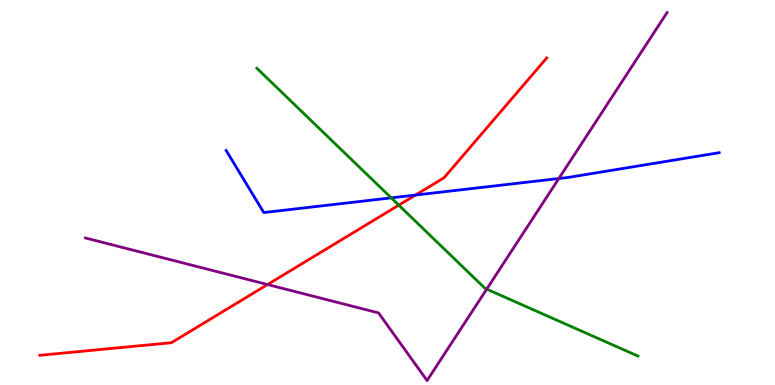[{'lines': ['blue', 'red'], 'intersections': [{'x': 5.36, 'y': 4.93}]}, {'lines': ['green', 'red'], 'intersections': [{'x': 5.15, 'y': 4.67}]}, {'lines': ['purple', 'red'], 'intersections': [{'x': 3.45, 'y': 2.61}]}, {'lines': ['blue', 'green'], 'intersections': [{'x': 5.05, 'y': 4.86}]}, {'lines': ['blue', 'purple'], 'intersections': [{'x': 7.21, 'y': 5.36}]}, {'lines': ['green', 'purple'], 'intersections': [{'x': 6.28, 'y': 2.49}]}]